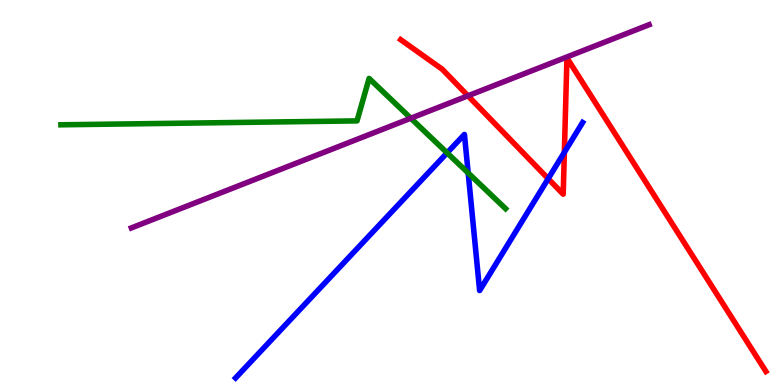[{'lines': ['blue', 'red'], 'intersections': [{'x': 7.07, 'y': 5.36}, {'x': 7.28, 'y': 6.04}]}, {'lines': ['green', 'red'], 'intersections': []}, {'lines': ['purple', 'red'], 'intersections': [{'x': 6.04, 'y': 7.51}]}, {'lines': ['blue', 'green'], 'intersections': [{'x': 5.77, 'y': 6.03}, {'x': 6.04, 'y': 5.51}]}, {'lines': ['blue', 'purple'], 'intersections': []}, {'lines': ['green', 'purple'], 'intersections': [{'x': 5.3, 'y': 6.93}]}]